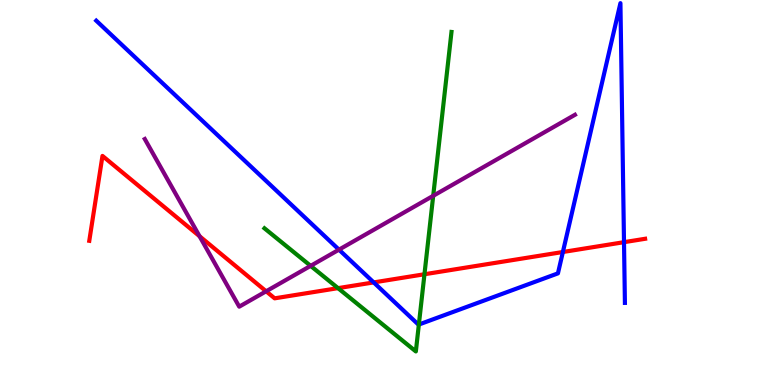[{'lines': ['blue', 'red'], 'intersections': [{'x': 4.82, 'y': 2.66}, {'x': 7.26, 'y': 3.45}, {'x': 8.05, 'y': 3.71}]}, {'lines': ['green', 'red'], 'intersections': [{'x': 4.36, 'y': 2.52}, {'x': 5.48, 'y': 2.88}]}, {'lines': ['purple', 'red'], 'intersections': [{'x': 2.57, 'y': 3.86}, {'x': 3.43, 'y': 2.43}]}, {'lines': ['blue', 'green'], 'intersections': [{'x': 5.4, 'y': 1.57}]}, {'lines': ['blue', 'purple'], 'intersections': [{'x': 4.37, 'y': 3.52}]}, {'lines': ['green', 'purple'], 'intersections': [{'x': 4.01, 'y': 3.09}, {'x': 5.59, 'y': 4.91}]}]